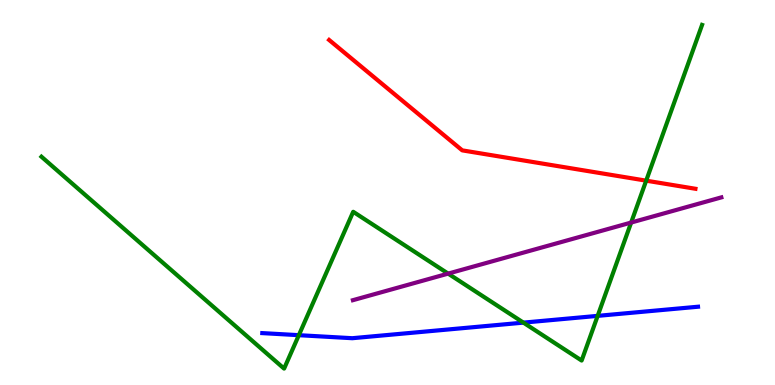[{'lines': ['blue', 'red'], 'intersections': []}, {'lines': ['green', 'red'], 'intersections': [{'x': 8.34, 'y': 5.31}]}, {'lines': ['purple', 'red'], 'intersections': []}, {'lines': ['blue', 'green'], 'intersections': [{'x': 3.86, 'y': 1.29}, {'x': 6.75, 'y': 1.62}, {'x': 7.71, 'y': 1.8}]}, {'lines': ['blue', 'purple'], 'intersections': []}, {'lines': ['green', 'purple'], 'intersections': [{'x': 5.78, 'y': 2.89}, {'x': 8.14, 'y': 4.22}]}]